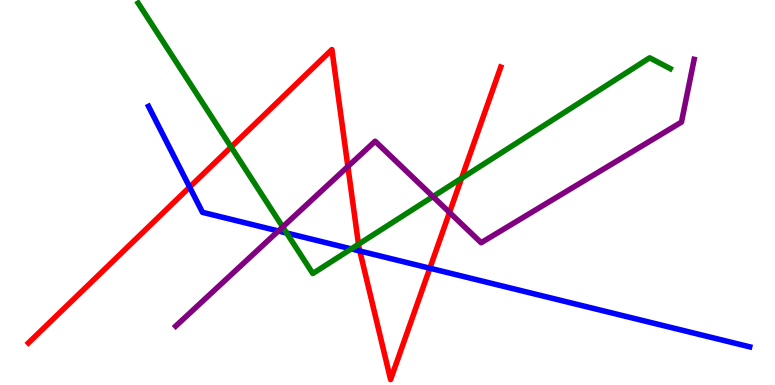[{'lines': ['blue', 'red'], 'intersections': [{'x': 2.45, 'y': 5.14}, {'x': 4.64, 'y': 3.48}, {'x': 5.55, 'y': 3.03}]}, {'lines': ['green', 'red'], 'intersections': [{'x': 2.98, 'y': 6.18}, {'x': 4.63, 'y': 3.66}, {'x': 5.96, 'y': 5.37}]}, {'lines': ['purple', 'red'], 'intersections': [{'x': 4.49, 'y': 5.68}, {'x': 5.8, 'y': 4.48}]}, {'lines': ['blue', 'green'], 'intersections': [{'x': 3.7, 'y': 3.95}, {'x': 4.53, 'y': 3.54}]}, {'lines': ['blue', 'purple'], 'intersections': [{'x': 3.59, 'y': 4.0}]}, {'lines': ['green', 'purple'], 'intersections': [{'x': 3.65, 'y': 4.11}, {'x': 5.59, 'y': 4.89}]}]